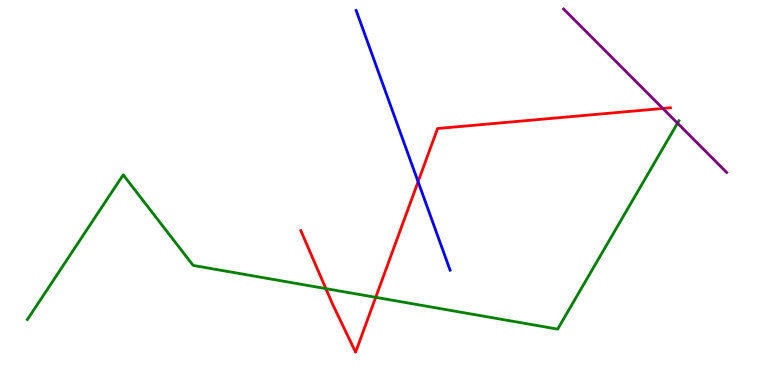[{'lines': ['blue', 'red'], 'intersections': [{'x': 5.39, 'y': 5.28}]}, {'lines': ['green', 'red'], 'intersections': [{'x': 4.2, 'y': 2.5}, {'x': 4.85, 'y': 2.28}]}, {'lines': ['purple', 'red'], 'intersections': [{'x': 8.55, 'y': 7.18}]}, {'lines': ['blue', 'green'], 'intersections': []}, {'lines': ['blue', 'purple'], 'intersections': []}, {'lines': ['green', 'purple'], 'intersections': [{'x': 8.74, 'y': 6.8}]}]